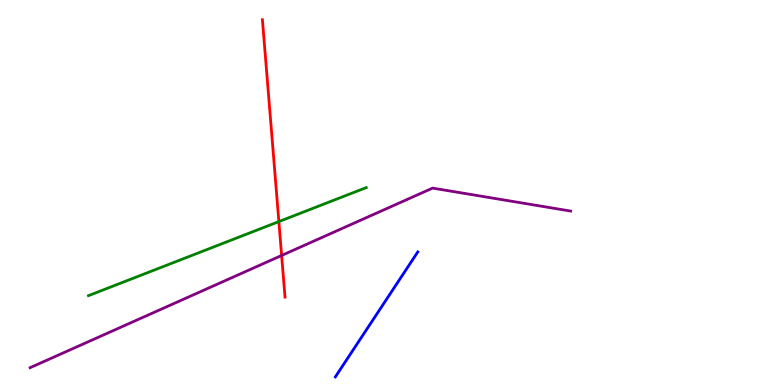[{'lines': ['blue', 'red'], 'intersections': []}, {'lines': ['green', 'red'], 'intersections': [{'x': 3.6, 'y': 4.24}]}, {'lines': ['purple', 'red'], 'intersections': [{'x': 3.63, 'y': 3.36}]}, {'lines': ['blue', 'green'], 'intersections': []}, {'lines': ['blue', 'purple'], 'intersections': []}, {'lines': ['green', 'purple'], 'intersections': []}]